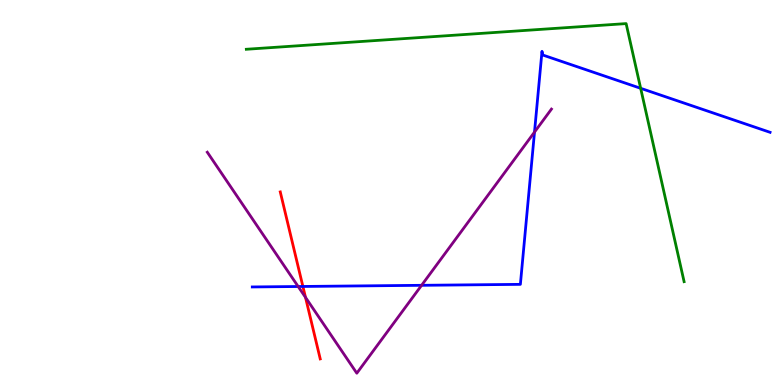[{'lines': ['blue', 'red'], 'intersections': [{'x': 3.91, 'y': 2.56}]}, {'lines': ['green', 'red'], 'intersections': []}, {'lines': ['purple', 'red'], 'intersections': [{'x': 3.94, 'y': 2.28}]}, {'lines': ['blue', 'green'], 'intersections': [{'x': 8.27, 'y': 7.71}]}, {'lines': ['blue', 'purple'], 'intersections': [{'x': 3.85, 'y': 2.56}, {'x': 5.44, 'y': 2.59}, {'x': 6.9, 'y': 6.57}]}, {'lines': ['green', 'purple'], 'intersections': []}]